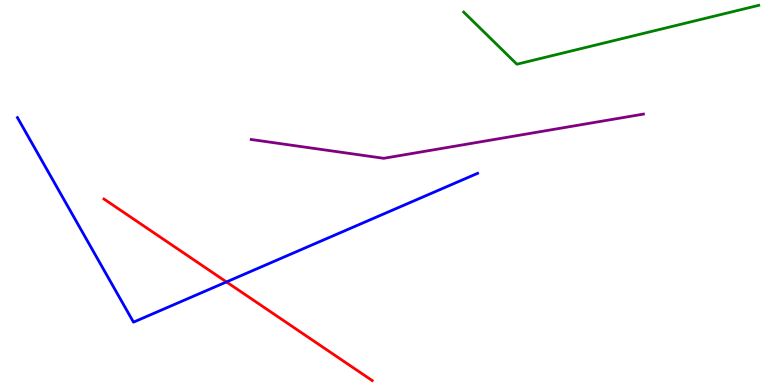[{'lines': ['blue', 'red'], 'intersections': [{'x': 2.92, 'y': 2.68}]}, {'lines': ['green', 'red'], 'intersections': []}, {'lines': ['purple', 'red'], 'intersections': []}, {'lines': ['blue', 'green'], 'intersections': []}, {'lines': ['blue', 'purple'], 'intersections': []}, {'lines': ['green', 'purple'], 'intersections': []}]